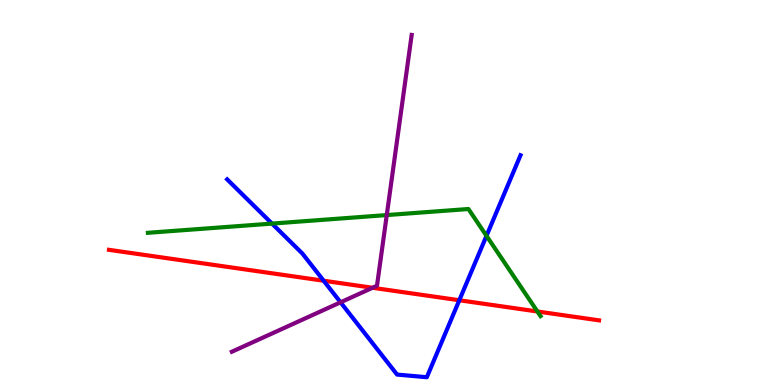[{'lines': ['blue', 'red'], 'intersections': [{'x': 4.18, 'y': 2.71}, {'x': 5.93, 'y': 2.2}]}, {'lines': ['green', 'red'], 'intersections': [{'x': 6.93, 'y': 1.91}]}, {'lines': ['purple', 'red'], 'intersections': [{'x': 4.81, 'y': 2.53}]}, {'lines': ['blue', 'green'], 'intersections': [{'x': 3.51, 'y': 4.19}, {'x': 6.28, 'y': 3.87}]}, {'lines': ['blue', 'purple'], 'intersections': [{'x': 4.39, 'y': 2.15}]}, {'lines': ['green', 'purple'], 'intersections': [{'x': 4.99, 'y': 4.41}]}]